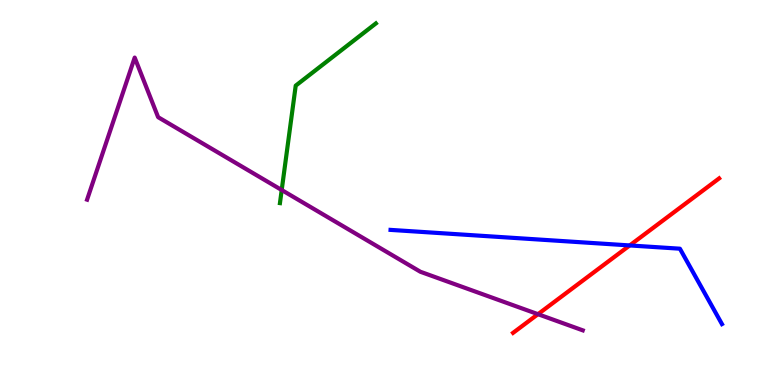[{'lines': ['blue', 'red'], 'intersections': [{'x': 8.13, 'y': 3.63}]}, {'lines': ['green', 'red'], 'intersections': []}, {'lines': ['purple', 'red'], 'intersections': [{'x': 6.94, 'y': 1.84}]}, {'lines': ['blue', 'green'], 'intersections': []}, {'lines': ['blue', 'purple'], 'intersections': []}, {'lines': ['green', 'purple'], 'intersections': [{'x': 3.63, 'y': 5.06}]}]